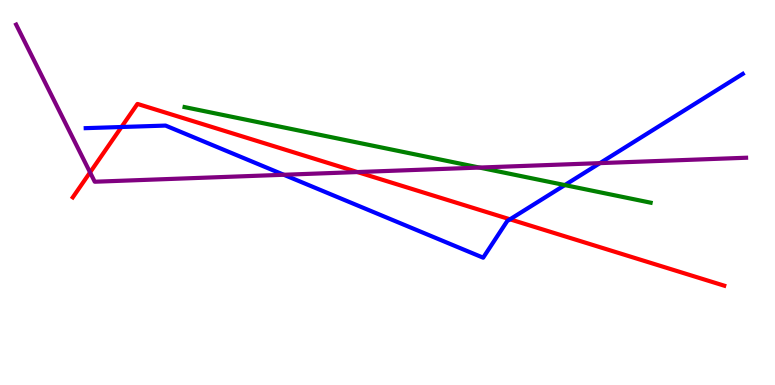[{'lines': ['blue', 'red'], 'intersections': [{'x': 1.57, 'y': 6.7}, {'x': 6.58, 'y': 4.3}]}, {'lines': ['green', 'red'], 'intersections': []}, {'lines': ['purple', 'red'], 'intersections': [{'x': 1.16, 'y': 5.52}, {'x': 4.61, 'y': 5.53}]}, {'lines': ['blue', 'green'], 'intersections': [{'x': 7.29, 'y': 5.19}]}, {'lines': ['blue', 'purple'], 'intersections': [{'x': 3.66, 'y': 5.46}, {'x': 7.74, 'y': 5.76}]}, {'lines': ['green', 'purple'], 'intersections': [{'x': 6.19, 'y': 5.65}]}]